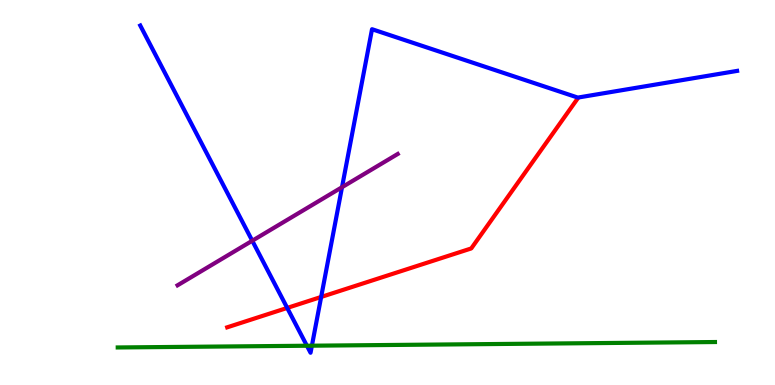[{'lines': ['blue', 'red'], 'intersections': [{'x': 3.71, 'y': 2.0}, {'x': 4.14, 'y': 2.29}]}, {'lines': ['green', 'red'], 'intersections': []}, {'lines': ['purple', 'red'], 'intersections': []}, {'lines': ['blue', 'green'], 'intersections': [{'x': 3.96, 'y': 1.02}, {'x': 4.02, 'y': 1.02}]}, {'lines': ['blue', 'purple'], 'intersections': [{'x': 3.26, 'y': 3.75}, {'x': 4.41, 'y': 5.14}]}, {'lines': ['green', 'purple'], 'intersections': []}]